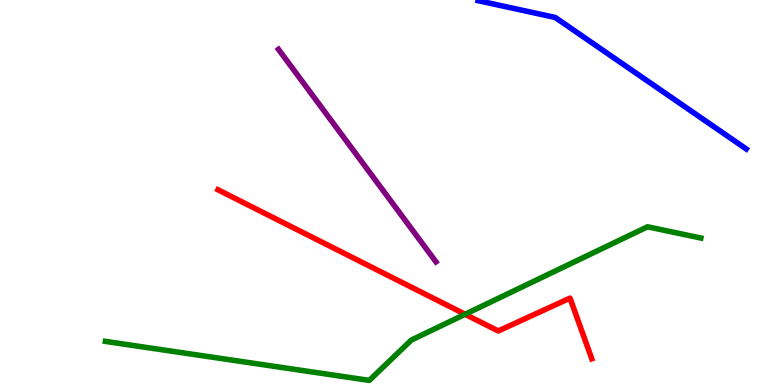[{'lines': ['blue', 'red'], 'intersections': []}, {'lines': ['green', 'red'], 'intersections': [{'x': 6.0, 'y': 1.84}]}, {'lines': ['purple', 'red'], 'intersections': []}, {'lines': ['blue', 'green'], 'intersections': []}, {'lines': ['blue', 'purple'], 'intersections': []}, {'lines': ['green', 'purple'], 'intersections': []}]